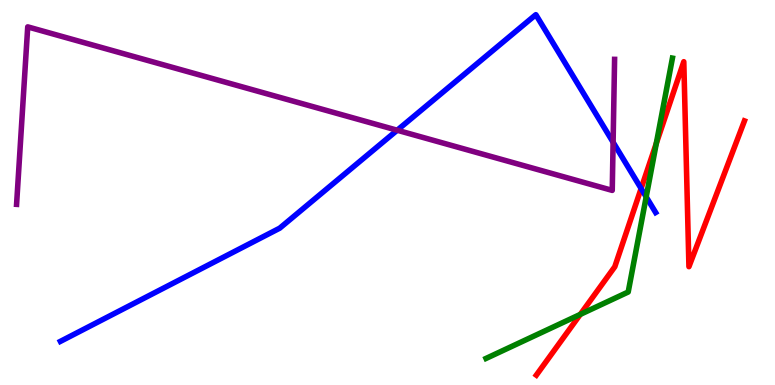[{'lines': ['blue', 'red'], 'intersections': [{'x': 8.27, 'y': 5.1}]}, {'lines': ['green', 'red'], 'intersections': [{'x': 7.49, 'y': 1.83}, {'x': 8.47, 'y': 6.28}]}, {'lines': ['purple', 'red'], 'intersections': []}, {'lines': ['blue', 'green'], 'intersections': [{'x': 8.34, 'y': 4.89}]}, {'lines': ['blue', 'purple'], 'intersections': [{'x': 5.13, 'y': 6.62}, {'x': 7.91, 'y': 6.31}]}, {'lines': ['green', 'purple'], 'intersections': []}]